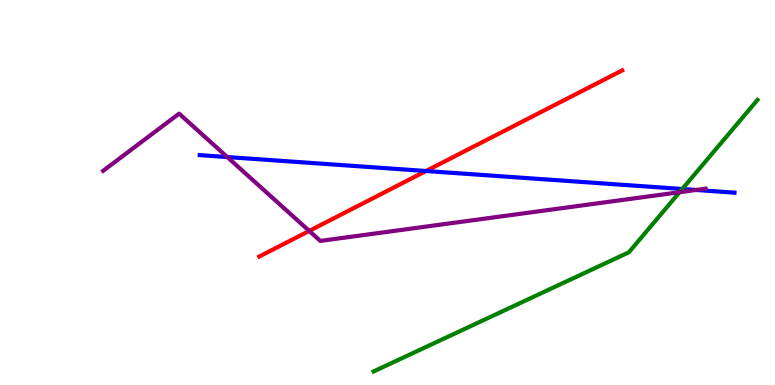[{'lines': ['blue', 'red'], 'intersections': [{'x': 5.5, 'y': 5.56}]}, {'lines': ['green', 'red'], 'intersections': []}, {'lines': ['purple', 'red'], 'intersections': [{'x': 3.99, 'y': 4.0}]}, {'lines': ['blue', 'green'], 'intersections': [{'x': 8.8, 'y': 5.09}]}, {'lines': ['blue', 'purple'], 'intersections': [{'x': 2.93, 'y': 5.92}, {'x': 8.98, 'y': 5.07}]}, {'lines': ['green', 'purple'], 'intersections': [{'x': 8.77, 'y': 5.01}]}]